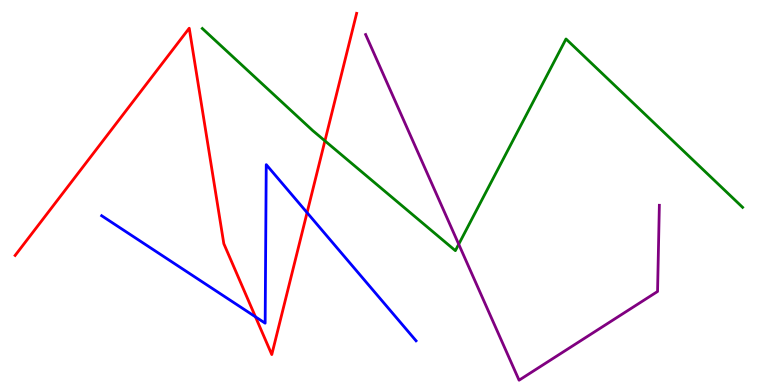[{'lines': ['blue', 'red'], 'intersections': [{'x': 3.3, 'y': 1.77}, {'x': 3.96, 'y': 4.48}]}, {'lines': ['green', 'red'], 'intersections': [{'x': 4.19, 'y': 6.34}]}, {'lines': ['purple', 'red'], 'intersections': []}, {'lines': ['blue', 'green'], 'intersections': []}, {'lines': ['blue', 'purple'], 'intersections': []}, {'lines': ['green', 'purple'], 'intersections': [{'x': 5.92, 'y': 3.66}]}]